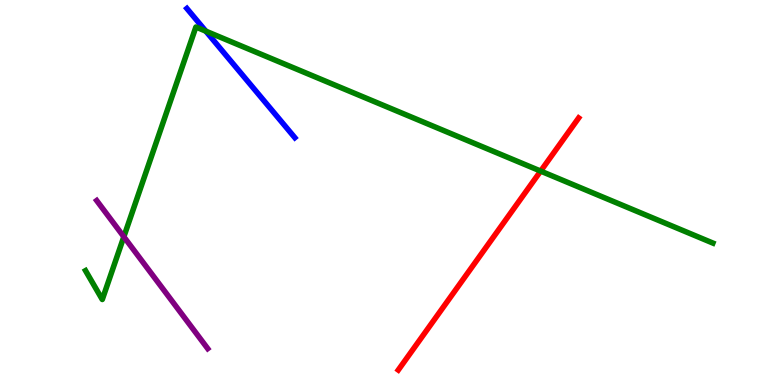[{'lines': ['blue', 'red'], 'intersections': []}, {'lines': ['green', 'red'], 'intersections': [{'x': 6.98, 'y': 5.56}]}, {'lines': ['purple', 'red'], 'intersections': []}, {'lines': ['blue', 'green'], 'intersections': [{'x': 2.66, 'y': 9.19}]}, {'lines': ['blue', 'purple'], 'intersections': []}, {'lines': ['green', 'purple'], 'intersections': [{'x': 1.6, 'y': 3.85}]}]